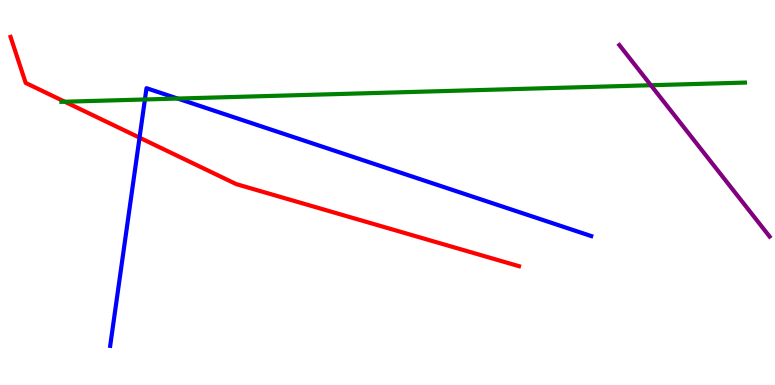[{'lines': ['blue', 'red'], 'intersections': [{'x': 1.8, 'y': 6.42}]}, {'lines': ['green', 'red'], 'intersections': [{'x': 0.836, 'y': 7.36}]}, {'lines': ['purple', 'red'], 'intersections': []}, {'lines': ['blue', 'green'], 'intersections': [{'x': 1.87, 'y': 7.42}, {'x': 2.29, 'y': 7.44}]}, {'lines': ['blue', 'purple'], 'intersections': []}, {'lines': ['green', 'purple'], 'intersections': [{'x': 8.4, 'y': 7.79}]}]